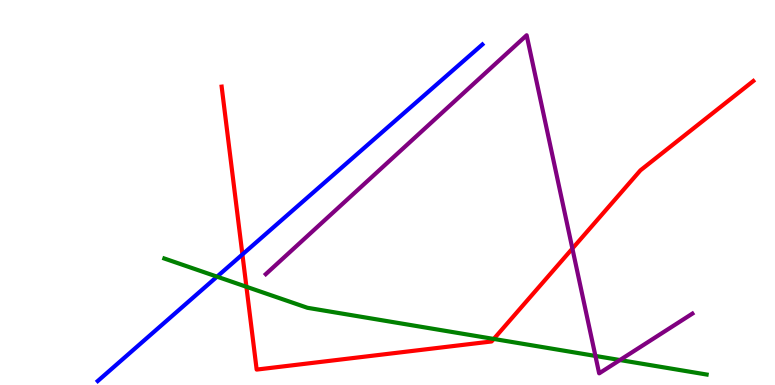[{'lines': ['blue', 'red'], 'intersections': [{'x': 3.13, 'y': 3.39}]}, {'lines': ['green', 'red'], 'intersections': [{'x': 3.18, 'y': 2.55}, {'x': 6.37, 'y': 1.2}]}, {'lines': ['purple', 'red'], 'intersections': [{'x': 7.39, 'y': 3.54}]}, {'lines': ['blue', 'green'], 'intersections': [{'x': 2.8, 'y': 2.81}]}, {'lines': ['blue', 'purple'], 'intersections': []}, {'lines': ['green', 'purple'], 'intersections': [{'x': 7.68, 'y': 0.755}, {'x': 8.0, 'y': 0.648}]}]